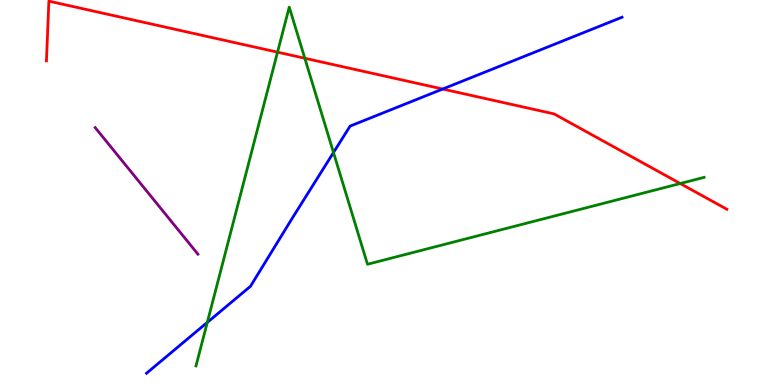[{'lines': ['blue', 'red'], 'intersections': [{'x': 5.71, 'y': 7.69}]}, {'lines': ['green', 'red'], 'intersections': [{'x': 3.58, 'y': 8.64}, {'x': 3.93, 'y': 8.49}, {'x': 8.78, 'y': 5.23}]}, {'lines': ['purple', 'red'], 'intersections': []}, {'lines': ['blue', 'green'], 'intersections': [{'x': 2.67, 'y': 1.63}, {'x': 4.3, 'y': 6.04}]}, {'lines': ['blue', 'purple'], 'intersections': []}, {'lines': ['green', 'purple'], 'intersections': []}]